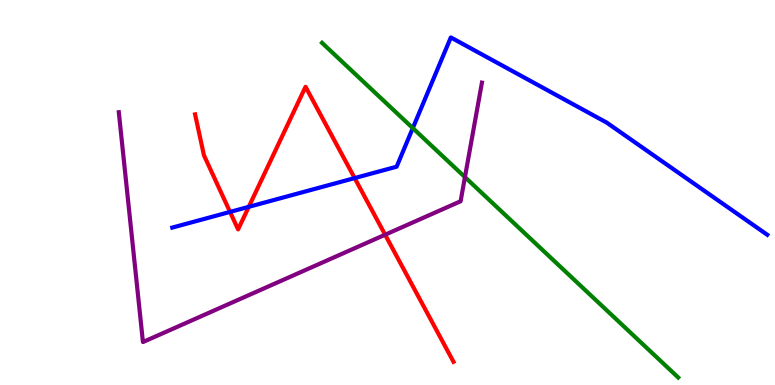[{'lines': ['blue', 'red'], 'intersections': [{'x': 2.97, 'y': 4.5}, {'x': 3.21, 'y': 4.63}, {'x': 4.58, 'y': 5.37}]}, {'lines': ['green', 'red'], 'intersections': []}, {'lines': ['purple', 'red'], 'intersections': [{'x': 4.97, 'y': 3.9}]}, {'lines': ['blue', 'green'], 'intersections': [{'x': 5.33, 'y': 6.67}]}, {'lines': ['blue', 'purple'], 'intersections': []}, {'lines': ['green', 'purple'], 'intersections': [{'x': 6.0, 'y': 5.4}]}]